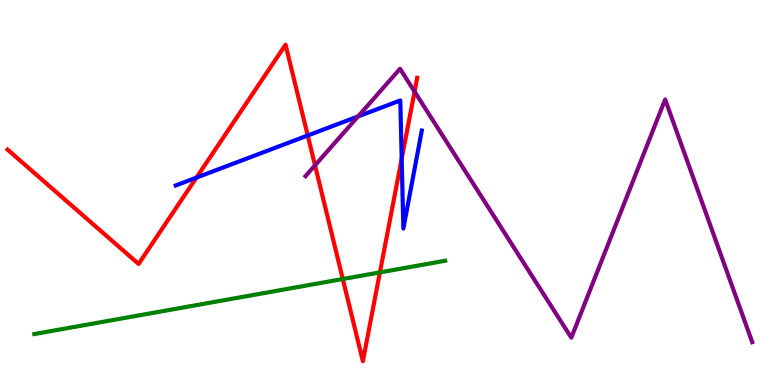[{'lines': ['blue', 'red'], 'intersections': [{'x': 2.53, 'y': 5.39}, {'x': 3.97, 'y': 6.48}, {'x': 5.18, 'y': 5.88}]}, {'lines': ['green', 'red'], 'intersections': [{'x': 4.42, 'y': 2.75}, {'x': 4.9, 'y': 2.92}]}, {'lines': ['purple', 'red'], 'intersections': [{'x': 4.06, 'y': 5.71}, {'x': 5.35, 'y': 7.62}]}, {'lines': ['blue', 'green'], 'intersections': []}, {'lines': ['blue', 'purple'], 'intersections': [{'x': 4.62, 'y': 6.98}]}, {'lines': ['green', 'purple'], 'intersections': []}]